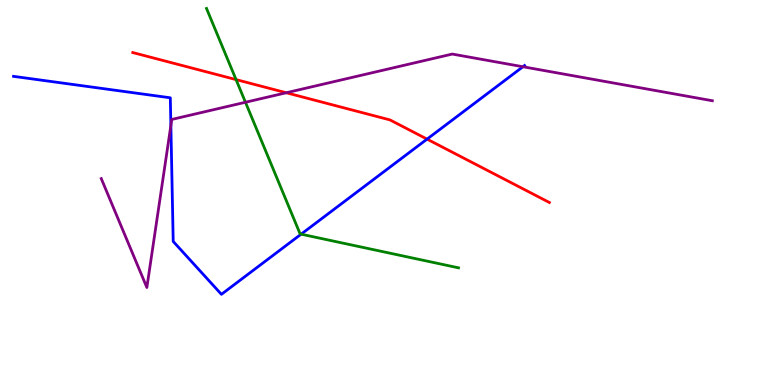[{'lines': ['blue', 'red'], 'intersections': [{'x': 5.51, 'y': 6.39}]}, {'lines': ['green', 'red'], 'intersections': [{'x': 3.05, 'y': 7.93}]}, {'lines': ['purple', 'red'], 'intersections': [{'x': 3.69, 'y': 7.59}]}, {'lines': ['blue', 'green'], 'intersections': [{'x': 3.89, 'y': 3.92}]}, {'lines': ['blue', 'purple'], 'intersections': [{'x': 2.2, 'y': 6.74}, {'x': 6.75, 'y': 8.27}]}, {'lines': ['green', 'purple'], 'intersections': [{'x': 3.17, 'y': 7.34}]}]